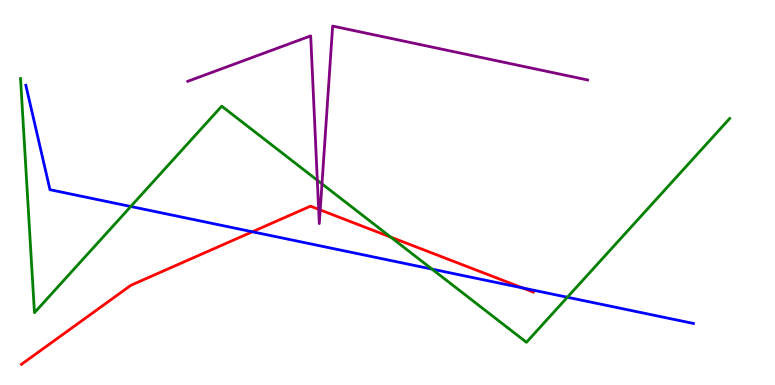[{'lines': ['blue', 'red'], 'intersections': [{'x': 3.26, 'y': 3.98}, {'x': 6.74, 'y': 2.52}]}, {'lines': ['green', 'red'], 'intersections': [{'x': 5.04, 'y': 3.84}]}, {'lines': ['purple', 'red'], 'intersections': [{'x': 4.11, 'y': 4.56}, {'x': 4.13, 'y': 4.55}]}, {'lines': ['blue', 'green'], 'intersections': [{'x': 1.69, 'y': 4.64}, {'x': 5.57, 'y': 3.01}, {'x': 7.32, 'y': 2.28}]}, {'lines': ['blue', 'purple'], 'intersections': []}, {'lines': ['green', 'purple'], 'intersections': [{'x': 4.09, 'y': 5.32}, {'x': 4.15, 'y': 5.22}]}]